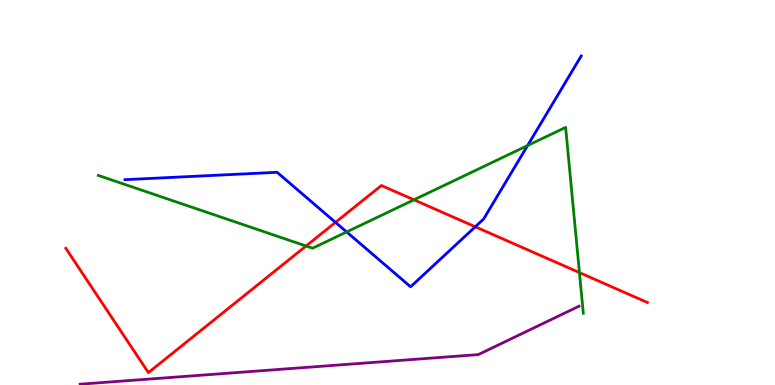[{'lines': ['blue', 'red'], 'intersections': [{'x': 4.33, 'y': 4.22}, {'x': 6.13, 'y': 4.11}]}, {'lines': ['green', 'red'], 'intersections': [{'x': 3.95, 'y': 3.61}, {'x': 5.34, 'y': 4.81}, {'x': 7.48, 'y': 2.92}]}, {'lines': ['purple', 'red'], 'intersections': []}, {'lines': ['blue', 'green'], 'intersections': [{'x': 4.47, 'y': 3.98}, {'x': 6.81, 'y': 6.22}]}, {'lines': ['blue', 'purple'], 'intersections': []}, {'lines': ['green', 'purple'], 'intersections': []}]